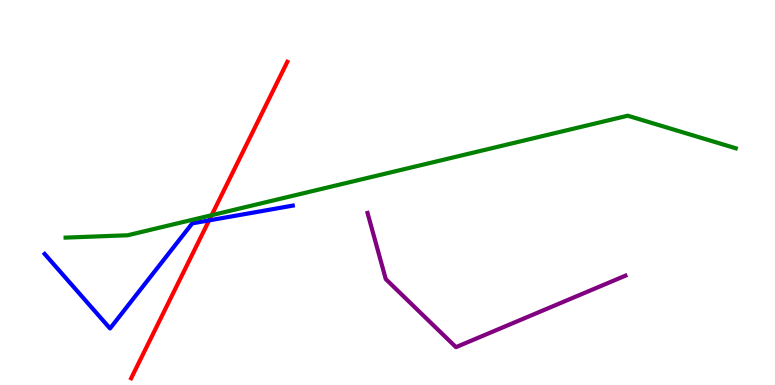[{'lines': ['blue', 'red'], 'intersections': [{'x': 2.7, 'y': 4.28}]}, {'lines': ['green', 'red'], 'intersections': [{'x': 2.73, 'y': 4.41}]}, {'lines': ['purple', 'red'], 'intersections': []}, {'lines': ['blue', 'green'], 'intersections': []}, {'lines': ['blue', 'purple'], 'intersections': []}, {'lines': ['green', 'purple'], 'intersections': []}]